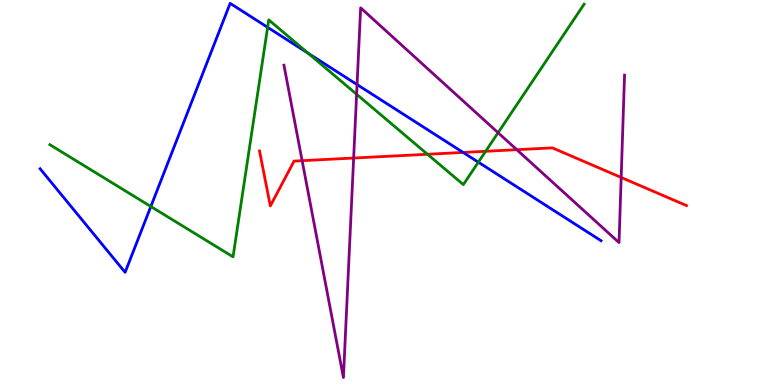[{'lines': ['blue', 'red'], 'intersections': [{'x': 5.98, 'y': 6.04}]}, {'lines': ['green', 'red'], 'intersections': [{'x': 5.52, 'y': 5.99}, {'x': 6.27, 'y': 6.07}]}, {'lines': ['purple', 'red'], 'intersections': [{'x': 3.9, 'y': 5.83}, {'x': 4.56, 'y': 5.9}, {'x': 6.67, 'y': 6.11}, {'x': 8.02, 'y': 5.39}]}, {'lines': ['blue', 'green'], 'intersections': [{'x': 1.95, 'y': 4.64}, {'x': 3.45, 'y': 9.29}, {'x': 3.98, 'y': 8.62}, {'x': 6.17, 'y': 5.79}]}, {'lines': ['blue', 'purple'], 'intersections': [{'x': 4.61, 'y': 7.8}]}, {'lines': ['green', 'purple'], 'intersections': [{'x': 4.6, 'y': 7.55}, {'x': 6.43, 'y': 6.55}]}]